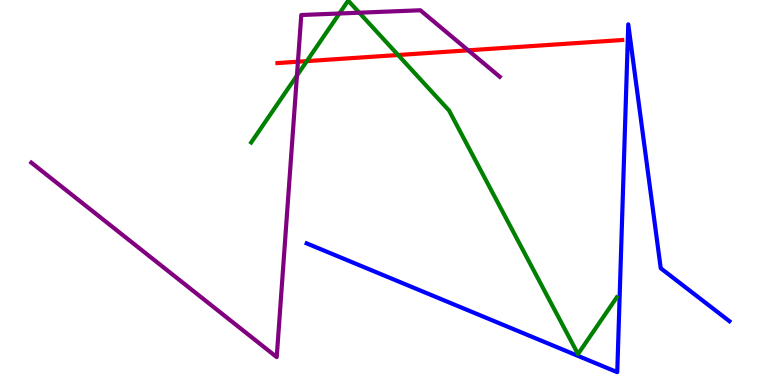[{'lines': ['blue', 'red'], 'intersections': []}, {'lines': ['green', 'red'], 'intersections': [{'x': 3.96, 'y': 8.41}, {'x': 5.14, 'y': 8.57}]}, {'lines': ['purple', 'red'], 'intersections': [{'x': 3.84, 'y': 8.4}, {'x': 6.04, 'y': 8.69}]}, {'lines': ['blue', 'green'], 'intersections': []}, {'lines': ['blue', 'purple'], 'intersections': []}, {'lines': ['green', 'purple'], 'intersections': [{'x': 3.83, 'y': 8.04}, {'x': 4.38, 'y': 9.65}, {'x': 4.64, 'y': 9.67}]}]